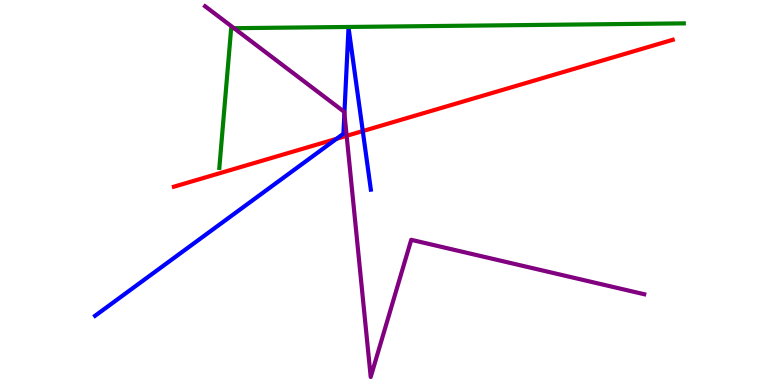[{'lines': ['blue', 'red'], 'intersections': [{'x': 4.34, 'y': 6.39}, {'x': 4.68, 'y': 6.6}]}, {'lines': ['green', 'red'], 'intersections': []}, {'lines': ['purple', 'red'], 'intersections': [{'x': 4.47, 'y': 6.47}]}, {'lines': ['blue', 'green'], 'intersections': []}, {'lines': ['blue', 'purple'], 'intersections': [{'x': 4.44, 'y': 7.06}]}, {'lines': ['green', 'purple'], 'intersections': [{'x': 3.02, 'y': 9.27}]}]